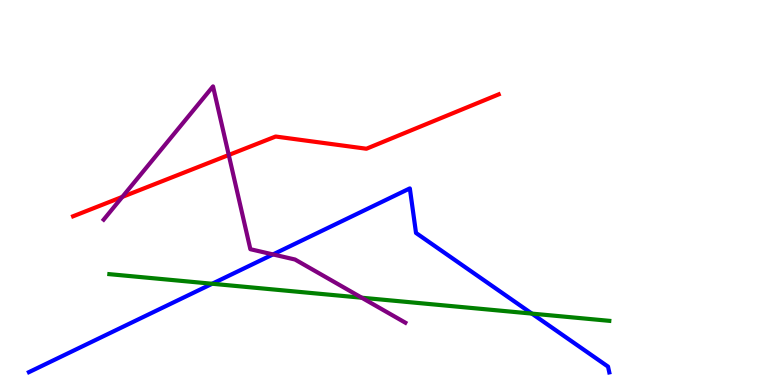[{'lines': ['blue', 'red'], 'intersections': []}, {'lines': ['green', 'red'], 'intersections': []}, {'lines': ['purple', 'red'], 'intersections': [{'x': 1.58, 'y': 4.89}, {'x': 2.95, 'y': 5.97}]}, {'lines': ['blue', 'green'], 'intersections': [{'x': 2.74, 'y': 2.63}, {'x': 6.86, 'y': 1.85}]}, {'lines': ['blue', 'purple'], 'intersections': [{'x': 3.52, 'y': 3.39}]}, {'lines': ['green', 'purple'], 'intersections': [{'x': 4.67, 'y': 2.27}]}]